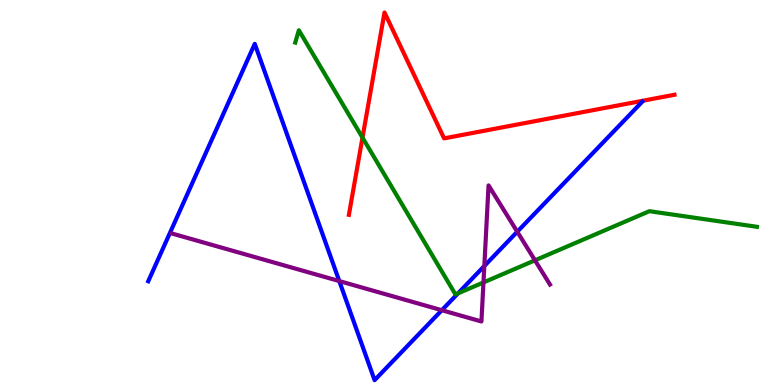[{'lines': ['blue', 'red'], 'intersections': []}, {'lines': ['green', 'red'], 'intersections': [{'x': 4.68, 'y': 6.43}]}, {'lines': ['purple', 'red'], 'intersections': []}, {'lines': ['blue', 'green'], 'intersections': [{'x': 5.91, 'y': 2.38}]}, {'lines': ['blue', 'purple'], 'intersections': [{'x': 4.38, 'y': 2.7}, {'x': 5.7, 'y': 1.94}, {'x': 6.25, 'y': 3.09}, {'x': 6.67, 'y': 3.98}]}, {'lines': ['green', 'purple'], 'intersections': [{'x': 6.24, 'y': 2.66}, {'x': 6.9, 'y': 3.24}]}]